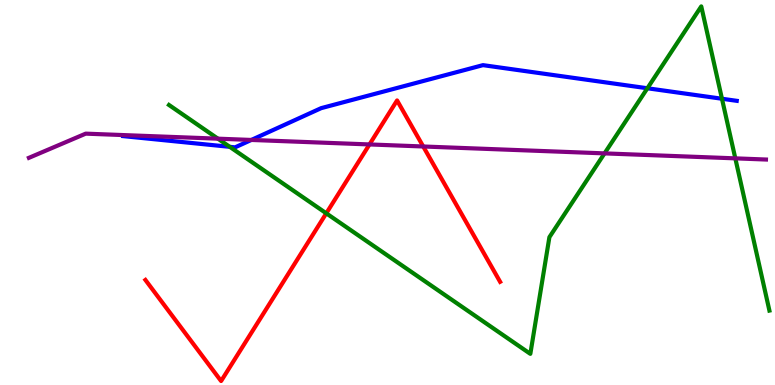[{'lines': ['blue', 'red'], 'intersections': []}, {'lines': ['green', 'red'], 'intersections': [{'x': 4.21, 'y': 4.46}]}, {'lines': ['purple', 'red'], 'intersections': [{'x': 4.77, 'y': 6.25}, {'x': 5.46, 'y': 6.2}]}, {'lines': ['blue', 'green'], 'intersections': [{'x': 2.96, 'y': 6.19}, {'x': 8.35, 'y': 7.71}, {'x': 9.32, 'y': 7.44}]}, {'lines': ['blue', 'purple'], 'intersections': [{'x': 3.24, 'y': 6.37}]}, {'lines': ['green', 'purple'], 'intersections': [{'x': 2.81, 'y': 6.4}, {'x': 7.8, 'y': 6.02}, {'x': 9.49, 'y': 5.89}]}]